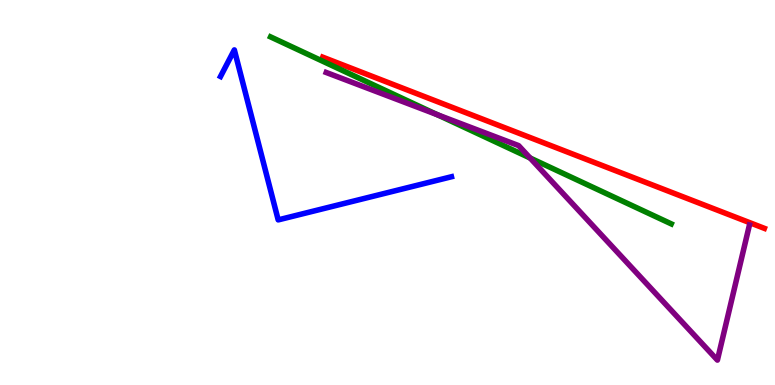[{'lines': ['blue', 'red'], 'intersections': []}, {'lines': ['green', 'red'], 'intersections': []}, {'lines': ['purple', 'red'], 'intersections': []}, {'lines': ['blue', 'green'], 'intersections': []}, {'lines': ['blue', 'purple'], 'intersections': []}, {'lines': ['green', 'purple'], 'intersections': [{'x': 5.64, 'y': 7.02}, {'x': 6.84, 'y': 5.9}]}]